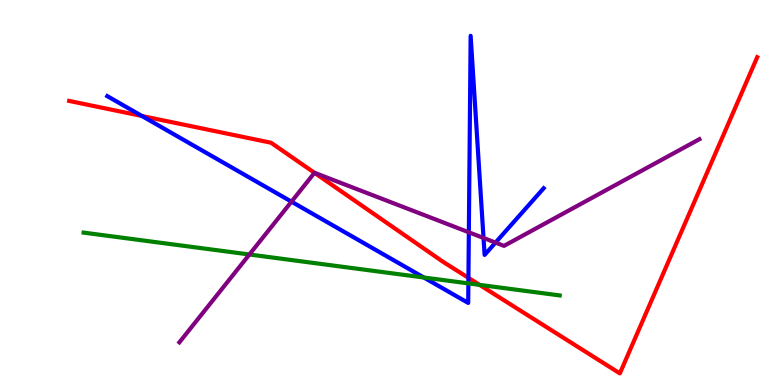[{'lines': ['blue', 'red'], 'intersections': [{'x': 1.83, 'y': 6.99}, {'x': 6.04, 'y': 2.78}]}, {'lines': ['green', 'red'], 'intersections': [{'x': 6.19, 'y': 2.6}]}, {'lines': ['purple', 'red'], 'intersections': [{'x': 4.06, 'y': 5.51}]}, {'lines': ['blue', 'green'], 'intersections': [{'x': 5.47, 'y': 2.79}, {'x': 6.04, 'y': 2.64}]}, {'lines': ['blue', 'purple'], 'intersections': [{'x': 3.76, 'y': 4.76}, {'x': 6.05, 'y': 3.97}, {'x': 6.24, 'y': 3.82}, {'x': 6.39, 'y': 3.7}]}, {'lines': ['green', 'purple'], 'intersections': [{'x': 3.22, 'y': 3.39}]}]